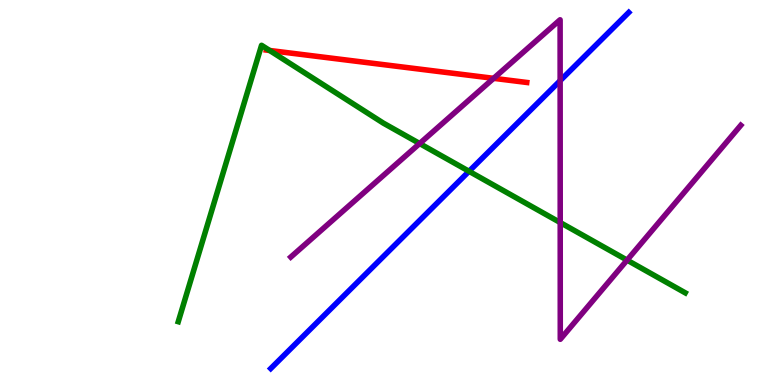[{'lines': ['blue', 'red'], 'intersections': []}, {'lines': ['green', 'red'], 'intersections': [{'x': 3.48, 'y': 8.69}]}, {'lines': ['purple', 'red'], 'intersections': [{'x': 6.37, 'y': 7.97}]}, {'lines': ['blue', 'green'], 'intersections': [{'x': 6.05, 'y': 5.55}]}, {'lines': ['blue', 'purple'], 'intersections': [{'x': 7.23, 'y': 7.9}]}, {'lines': ['green', 'purple'], 'intersections': [{'x': 5.41, 'y': 6.27}, {'x': 7.23, 'y': 4.22}, {'x': 8.09, 'y': 3.24}]}]